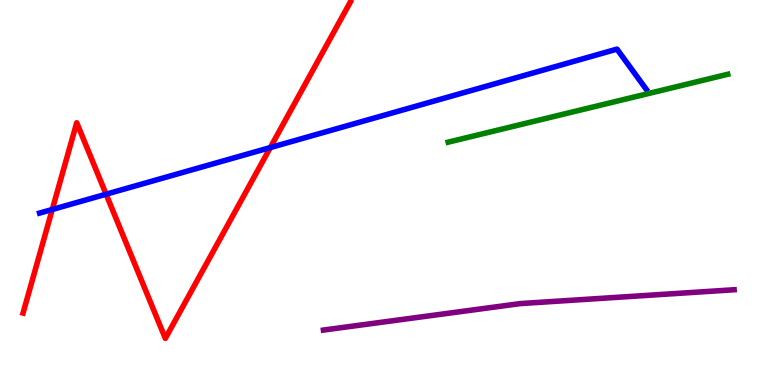[{'lines': ['blue', 'red'], 'intersections': [{'x': 0.674, 'y': 4.56}, {'x': 1.37, 'y': 4.96}, {'x': 3.49, 'y': 6.17}]}, {'lines': ['green', 'red'], 'intersections': []}, {'lines': ['purple', 'red'], 'intersections': []}, {'lines': ['blue', 'green'], 'intersections': []}, {'lines': ['blue', 'purple'], 'intersections': []}, {'lines': ['green', 'purple'], 'intersections': []}]